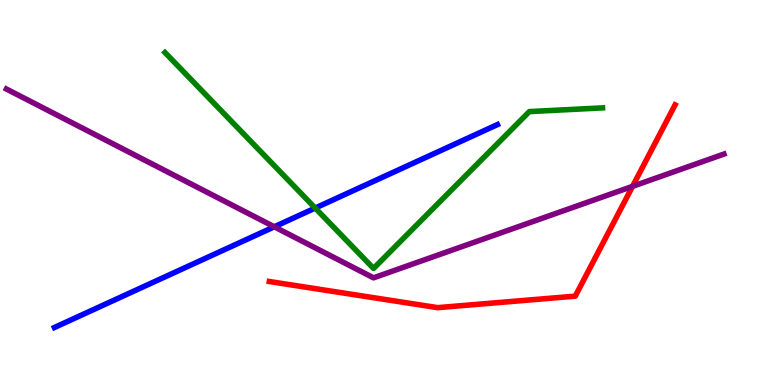[{'lines': ['blue', 'red'], 'intersections': []}, {'lines': ['green', 'red'], 'intersections': []}, {'lines': ['purple', 'red'], 'intersections': [{'x': 8.16, 'y': 5.16}]}, {'lines': ['blue', 'green'], 'intersections': [{'x': 4.07, 'y': 4.6}]}, {'lines': ['blue', 'purple'], 'intersections': [{'x': 3.54, 'y': 4.11}]}, {'lines': ['green', 'purple'], 'intersections': []}]